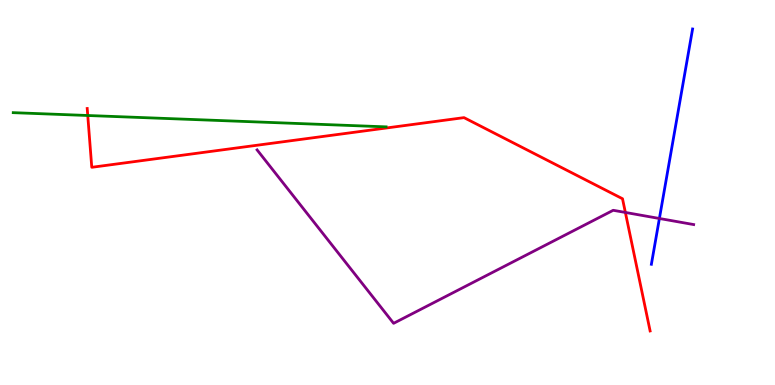[{'lines': ['blue', 'red'], 'intersections': []}, {'lines': ['green', 'red'], 'intersections': [{'x': 1.13, 'y': 7.0}]}, {'lines': ['purple', 'red'], 'intersections': [{'x': 8.07, 'y': 4.48}]}, {'lines': ['blue', 'green'], 'intersections': []}, {'lines': ['blue', 'purple'], 'intersections': [{'x': 8.51, 'y': 4.33}]}, {'lines': ['green', 'purple'], 'intersections': []}]